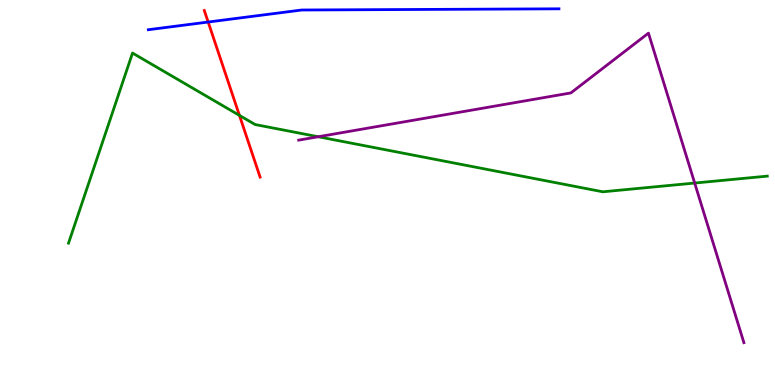[{'lines': ['blue', 'red'], 'intersections': [{'x': 2.69, 'y': 9.43}]}, {'lines': ['green', 'red'], 'intersections': [{'x': 3.09, 'y': 7.0}]}, {'lines': ['purple', 'red'], 'intersections': []}, {'lines': ['blue', 'green'], 'intersections': []}, {'lines': ['blue', 'purple'], 'intersections': []}, {'lines': ['green', 'purple'], 'intersections': [{'x': 4.11, 'y': 6.45}, {'x': 8.96, 'y': 5.25}]}]